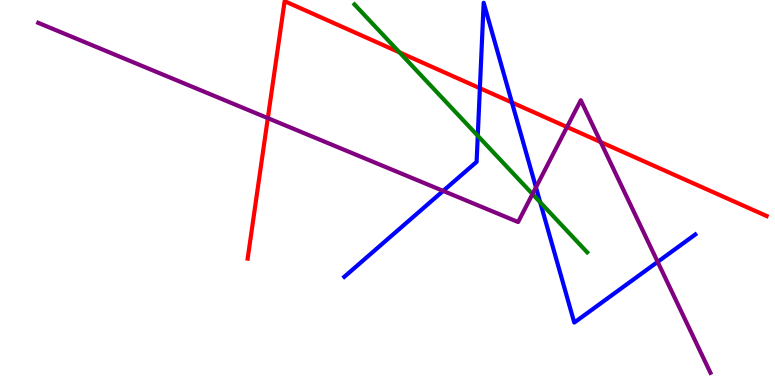[{'lines': ['blue', 'red'], 'intersections': [{'x': 6.19, 'y': 7.71}, {'x': 6.61, 'y': 7.34}]}, {'lines': ['green', 'red'], 'intersections': [{'x': 5.15, 'y': 8.64}]}, {'lines': ['purple', 'red'], 'intersections': [{'x': 3.46, 'y': 6.93}, {'x': 7.32, 'y': 6.7}, {'x': 7.75, 'y': 6.31}]}, {'lines': ['blue', 'green'], 'intersections': [{'x': 6.16, 'y': 6.47}, {'x': 6.97, 'y': 4.75}]}, {'lines': ['blue', 'purple'], 'intersections': [{'x': 5.72, 'y': 5.04}, {'x': 6.92, 'y': 5.13}, {'x': 8.49, 'y': 3.2}]}, {'lines': ['green', 'purple'], 'intersections': [{'x': 6.87, 'y': 4.96}]}]